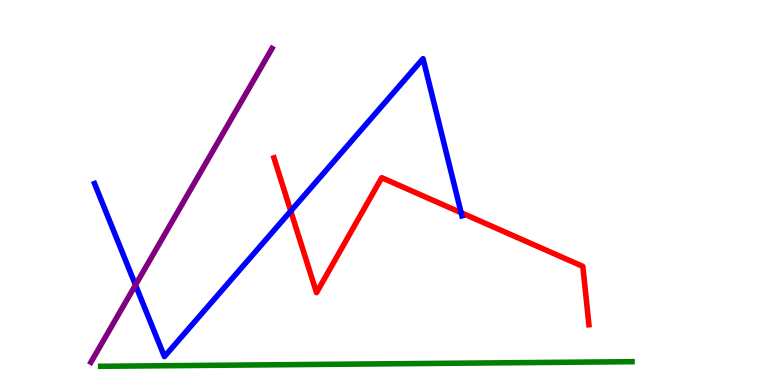[{'lines': ['blue', 'red'], 'intersections': [{'x': 3.75, 'y': 4.52}, {'x': 5.95, 'y': 4.47}]}, {'lines': ['green', 'red'], 'intersections': []}, {'lines': ['purple', 'red'], 'intersections': []}, {'lines': ['blue', 'green'], 'intersections': []}, {'lines': ['blue', 'purple'], 'intersections': [{'x': 1.75, 'y': 2.6}]}, {'lines': ['green', 'purple'], 'intersections': []}]